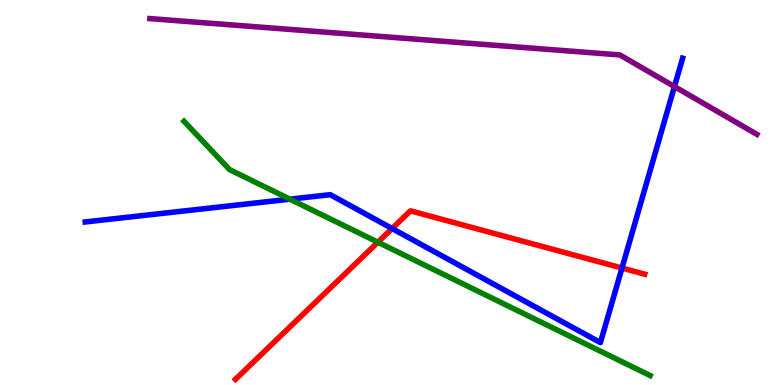[{'lines': ['blue', 'red'], 'intersections': [{'x': 5.06, 'y': 4.06}, {'x': 8.03, 'y': 3.04}]}, {'lines': ['green', 'red'], 'intersections': [{'x': 4.88, 'y': 3.71}]}, {'lines': ['purple', 'red'], 'intersections': []}, {'lines': ['blue', 'green'], 'intersections': [{'x': 3.74, 'y': 4.83}]}, {'lines': ['blue', 'purple'], 'intersections': [{'x': 8.7, 'y': 7.75}]}, {'lines': ['green', 'purple'], 'intersections': []}]